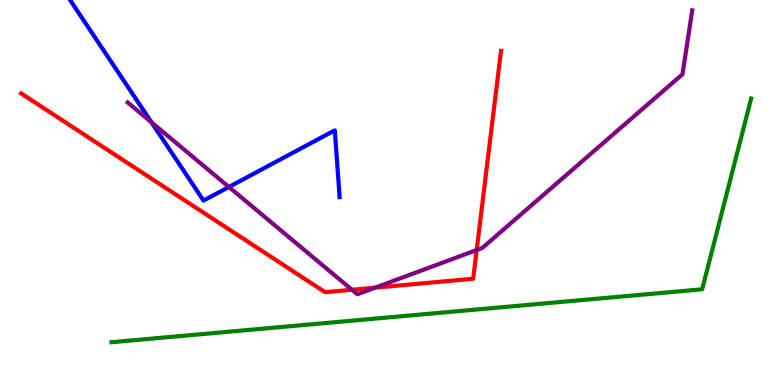[{'lines': ['blue', 'red'], 'intersections': []}, {'lines': ['green', 'red'], 'intersections': []}, {'lines': ['purple', 'red'], 'intersections': [{'x': 4.54, 'y': 2.47}, {'x': 4.84, 'y': 2.53}, {'x': 6.15, 'y': 3.51}]}, {'lines': ['blue', 'green'], 'intersections': []}, {'lines': ['blue', 'purple'], 'intersections': [{'x': 1.95, 'y': 6.82}, {'x': 2.95, 'y': 5.14}]}, {'lines': ['green', 'purple'], 'intersections': []}]